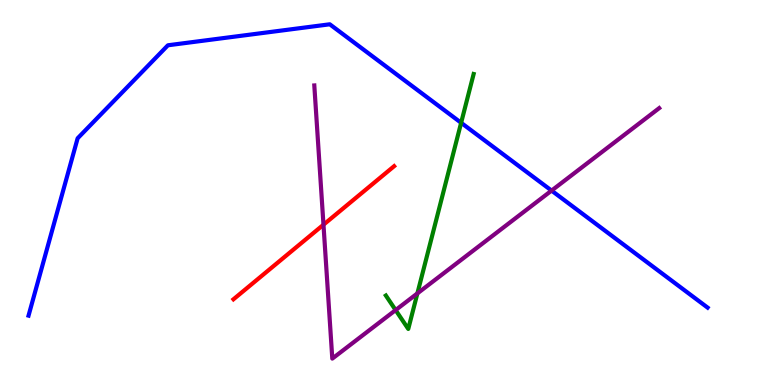[{'lines': ['blue', 'red'], 'intersections': []}, {'lines': ['green', 'red'], 'intersections': []}, {'lines': ['purple', 'red'], 'intersections': [{'x': 4.17, 'y': 4.16}]}, {'lines': ['blue', 'green'], 'intersections': [{'x': 5.95, 'y': 6.81}]}, {'lines': ['blue', 'purple'], 'intersections': [{'x': 7.12, 'y': 5.05}]}, {'lines': ['green', 'purple'], 'intersections': [{'x': 5.1, 'y': 1.95}, {'x': 5.39, 'y': 2.38}]}]